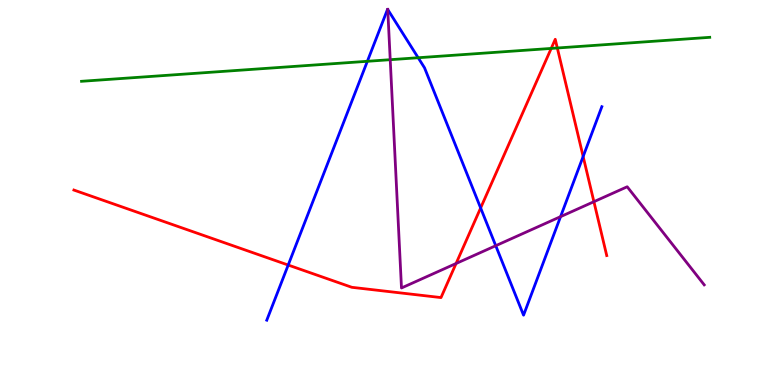[{'lines': ['blue', 'red'], 'intersections': [{'x': 3.72, 'y': 3.12}, {'x': 6.2, 'y': 4.6}, {'x': 7.52, 'y': 5.94}]}, {'lines': ['green', 'red'], 'intersections': [{'x': 7.11, 'y': 8.74}, {'x': 7.19, 'y': 8.75}]}, {'lines': ['purple', 'red'], 'intersections': [{'x': 5.88, 'y': 3.16}, {'x': 7.66, 'y': 4.76}]}, {'lines': ['blue', 'green'], 'intersections': [{'x': 4.74, 'y': 8.41}, {'x': 5.4, 'y': 8.5}]}, {'lines': ['blue', 'purple'], 'intersections': [{'x': 5.0, 'y': 9.75}, {'x': 6.4, 'y': 3.62}, {'x': 7.23, 'y': 4.37}]}, {'lines': ['green', 'purple'], 'intersections': [{'x': 5.04, 'y': 8.45}]}]